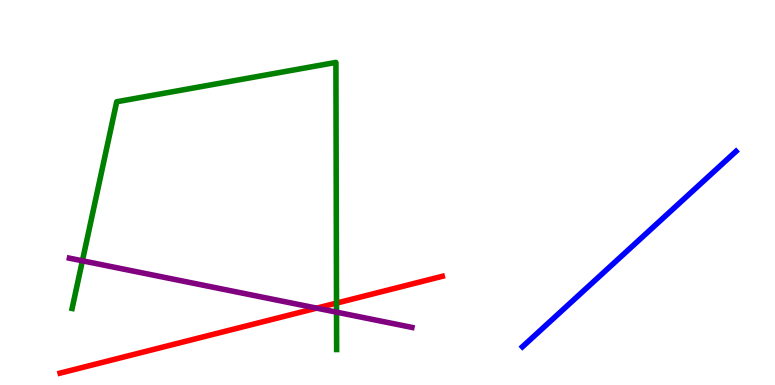[{'lines': ['blue', 'red'], 'intersections': []}, {'lines': ['green', 'red'], 'intersections': [{'x': 4.34, 'y': 2.13}]}, {'lines': ['purple', 'red'], 'intersections': [{'x': 4.09, 'y': 2.0}]}, {'lines': ['blue', 'green'], 'intersections': []}, {'lines': ['blue', 'purple'], 'intersections': []}, {'lines': ['green', 'purple'], 'intersections': [{'x': 1.06, 'y': 3.23}, {'x': 4.34, 'y': 1.89}]}]